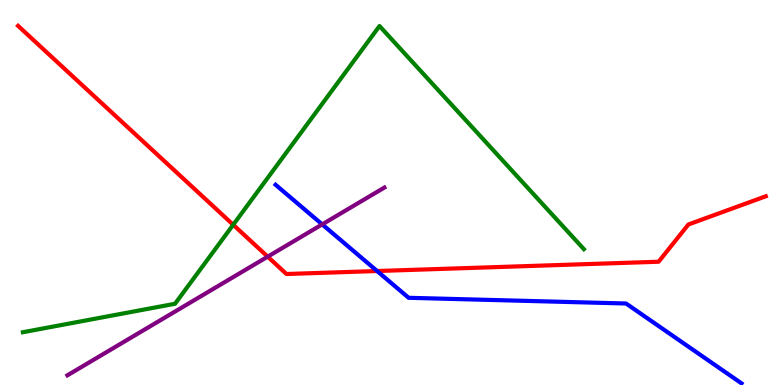[{'lines': ['blue', 'red'], 'intersections': [{'x': 4.87, 'y': 2.96}]}, {'lines': ['green', 'red'], 'intersections': [{'x': 3.01, 'y': 4.16}]}, {'lines': ['purple', 'red'], 'intersections': [{'x': 3.45, 'y': 3.33}]}, {'lines': ['blue', 'green'], 'intersections': []}, {'lines': ['blue', 'purple'], 'intersections': [{'x': 4.16, 'y': 4.17}]}, {'lines': ['green', 'purple'], 'intersections': []}]